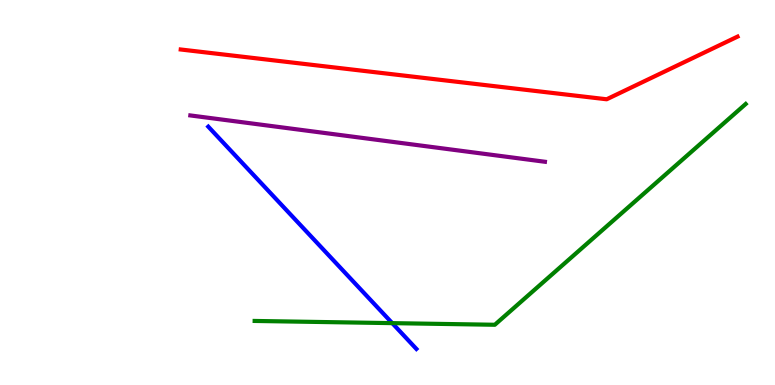[{'lines': ['blue', 'red'], 'intersections': []}, {'lines': ['green', 'red'], 'intersections': []}, {'lines': ['purple', 'red'], 'intersections': []}, {'lines': ['blue', 'green'], 'intersections': [{'x': 5.06, 'y': 1.61}]}, {'lines': ['blue', 'purple'], 'intersections': []}, {'lines': ['green', 'purple'], 'intersections': []}]